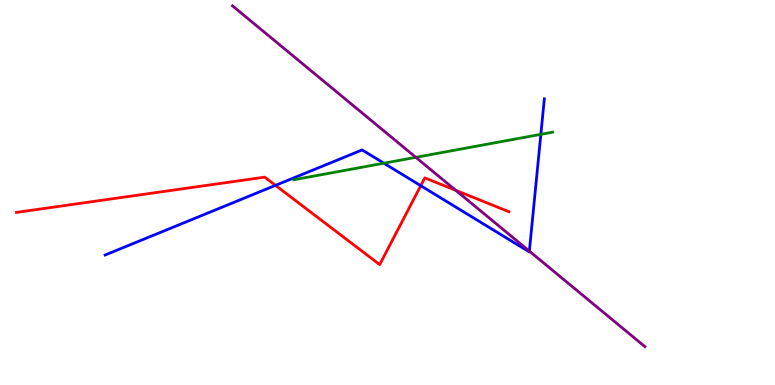[{'lines': ['blue', 'red'], 'intersections': [{'x': 3.55, 'y': 5.19}, {'x': 5.43, 'y': 5.18}]}, {'lines': ['green', 'red'], 'intersections': []}, {'lines': ['purple', 'red'], 'intersections': [{'x': 5.88, 'y': 5.06}]}, {'lines': ['blue', 'green'], 'intersections': [{'x': 4.95, 'y': 5.76}, {'x': 6.98, 'y': 6.51}]}, {'lines': ['blue', 'purple'], 'intersections': [{'x': 6.83, 'y': 3.48}]}, {'lines': ['green', 'purple'], 'intersections': [{'x': 5.37, 'y': 5.91}]}]